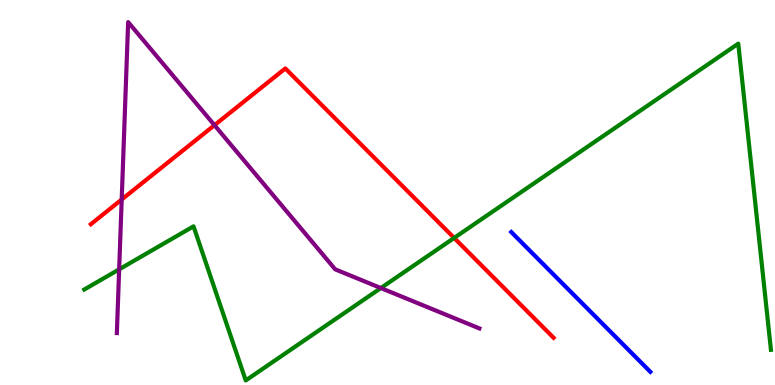[{'lines': ['blue', 'red'], 'intersections': []}, {'lines': ['green', 'red'], 'intersections': [{'x': 5.86, 'y': 3.82}]}, {'lines': ['purple', 'red'], 'intersections': [{'x': 1.57, 'y': 4.82}, {'x': 2.77, 'y': 6.75}]}, {'lines': ['blue', 'green'], 'intersections': []}, {'lines': ['blue', 'purple'], 'intersections': []}, {'lines': ['green', 'purple'], 'intersections': [{'x': 1.54, 'y': 3.0}, {'x': 4.91, 'y': 2.52}]}]